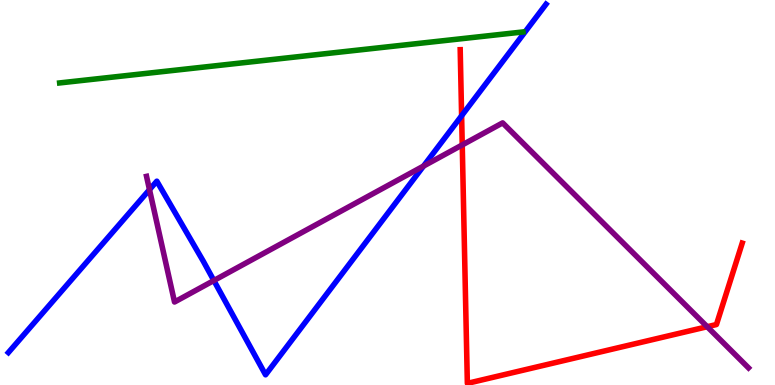[{'lines': ['blue', 'red'], 'intersections': [{'x': 5.96, 'y': 6.99}]}, {'lines': ['green', 'red'], 'intersections': []}, {'lines': ['purple', 'red'], 'intersections': [{'x': 5.96, 'y': 6.24}, {'x': 9.13, 'y': 1.51}]}, {'lines': ['blue', 'green'], 'intersections': []}, {'lines': ['blue', 'purple'], 'intersections': [{'x': 1.93, 'y': 5.07}, {'x': 2.76, 'y': 2.71}, {'x': 5.46, 'y': 5.69}]}, {'lines': ['green', 'purple'], 'intersections': []}]